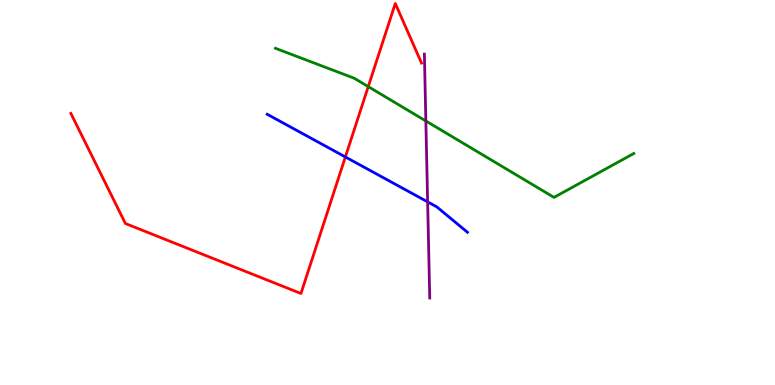[{'lines': ['blue', 'red'], 'intersections': [{'x': 4.46, 'y': 5.92}]}, {'lines': ['green', 'red'], 'intersections': [{'x': 4.75, 'y': 7.75}]}, {'lines': ['purple', 'red'], 'intersections': []}, {'lines': ['blue', 'green'], 'intersections': []}, {'lines': ['blue', 'purple'], 'intersections': [{'x': 5.52, 'y': 4.76}]}, {'lines': ['green', 'purple'], 'intersections': [{'x': 5.49, 'y': 6.86}]}]